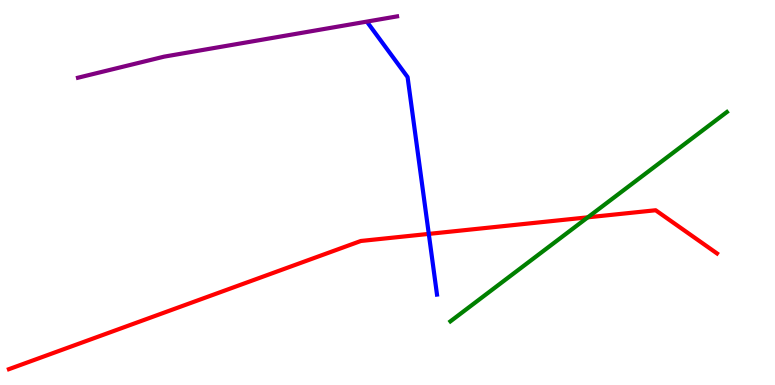[{'lines': ['blue', 'red'], 'intersections': [{'x': 5.53, 'y': 3.92}]}, {'lines': ['green', 'red'], 'intersections': [{'x': 7.58, 'y': 4.36}]}, {'lines': ['purple', 'red'], 'intersections': []}, {'lines': ['blue', 'green'], 'intersections': []}, {'lines': ['blue', 'purple'], 'intersections': []}, {'lines': ['green', 'purple'], 'intersections': []}]